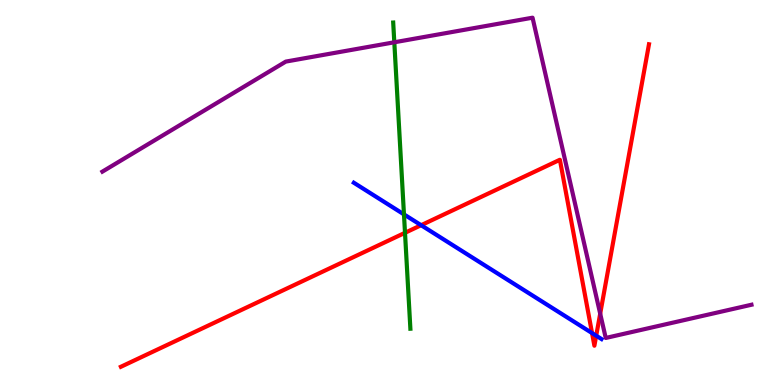[{'lines': ['blue', 'red'], 'intersections': [{'x': 5.43, 'y': 4.15}, {'x': 7.64, 'y': 1.35}, {'x': 7.69, 'y': 1.28}]}, {'lines': ['green', 'red'], 'intersections': [{'x': 5.23, 'y': 3.95}]}, {'lines': ['purple', 'red'], 'intersections': [{'x': 7.74, 'y': 1.85}]}, {'lines': ['blue', 'green'], 'intersections': [{'x': 5.21, 'y': 4.43}]}, {'lines': ['blue', 'purple'], 'intersections': []}, {'lines': ['green', 'purple'], 'intersections': [{'x': 5.09, 'y': 8.9}]}]